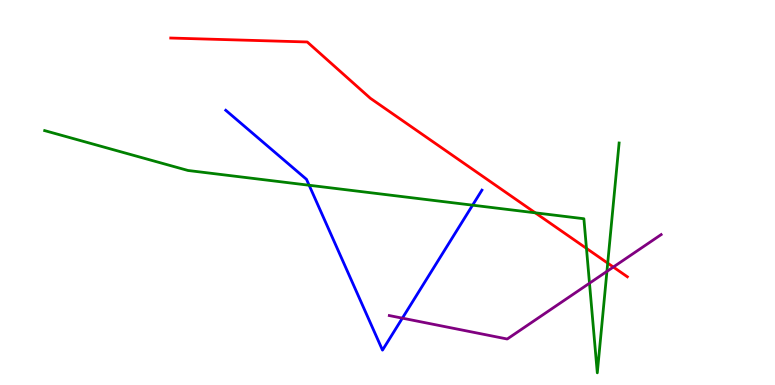[{'lines': ['blue', 'red'], 'intersections': []}, {'lines': ['green', 'red'], 'intersections': [{'x': 6.91, 'y': 4.47}, {'x': 7.57, 'y': 3.55}, {'x': 7.84, 'y': 3.17}]}, {'lines': ['purple', 'red'], 'intersections': [{'x': 7.91, 'y': 3.06}]}, {'lines': ['blue', 'green'], 'intersections': [{'x': 3.99, 'y': 5.19}, {'x': 6.1, 'y': 4.67}]}, {'lines': ['blue', 'purple'], 'intersections': [{'x': 5.19, 'y': 1.74}]}, {'lines': ['green', 'purple'], 'intersections': [{'x': 7.61, 'y': 2.64}, {'x': 7.83, 'y': 2.95}]}]